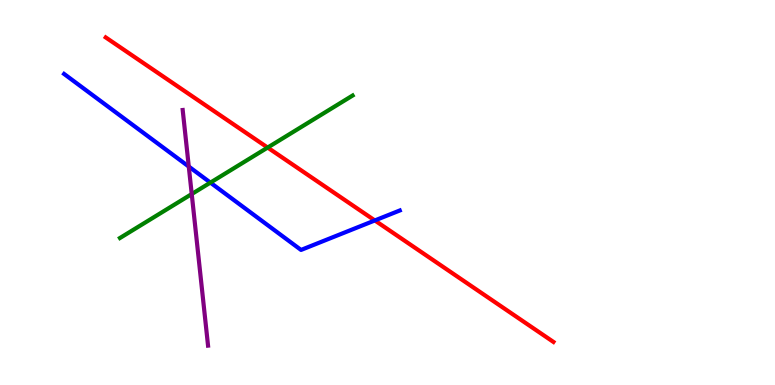[{'lines': ['blue', 'red'], 'intersections': [{'x': 4.84, 'y': 4.27}]}, {'lines': ['green', 'red'], 'intersections': [{'x': 3.45, 'y': 6.17}]}, {'lines': ['purple', 'red'], 'intersections': []}, {'lines': ['blue', 'green'], 'intersections': [{'x': 2.71, 'y': 5.26}]}, {'lines': ['blue', 'purple'], 'intersections': [{'x': 2.44, 'y': 5.67}]}, {'lines': ['green', 'purple'], 'intersections': [{'x': 2.47, 'y': 4.96}]}]